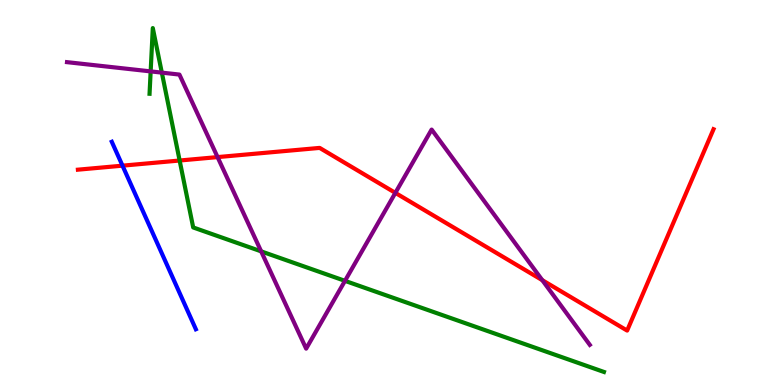[{'lines': ['blue', 'red'], 'intersections': [{'x': 1.58, 'y': 5.7}]}, {'lines': ['green', 'red'], 'intersections': [{'x': 2.32, 'y': 5.83}]}, {'lines': ['purple', 'red'], 'intersections': [{'x': 2.81, 'y': 5.92}, {'x': 5.1, 'y': 4.99}, {'x': 7.0, 'y': 2.72}]}, {'lines': ['blue', 'green'], 'intersections': []}, {'lines': ['blue', 'purple'], 'intersections': []}, {'lines': ['green', 'purple'], 'intersections': [{'x': 1.94, 'y': 8.15}, {'x': 2.09, 'y': 8.11}, {'x': 3.37, 'y': 3.47}, {'x': 4.45, 'y': 2.71}]}]